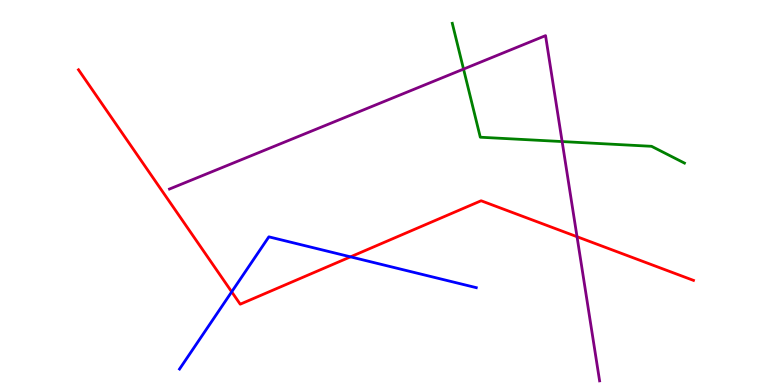[{'lines': ['blue', 'red'], 'intersections': [{'x': 2.99, 'y': 2.42}, {'x': 4.52, 'y': 3.33}]}, {'lines': ['green', 'red'], 'intersections': []}, {'lines': ['purple', 'red'], 'intersections': [{'x': 7.45, 'y': 3.85}]}, {'lines': ['blue', 'green'], 'intersections': []}, {'lines': ['blue', 'purple'], 'intersections': []}, {'lines': ['green', 'purple'], 'intersections': [{'x': 5.98, 'y': 8.21}, {'x': 7.25, 'y': 6.32}]}]